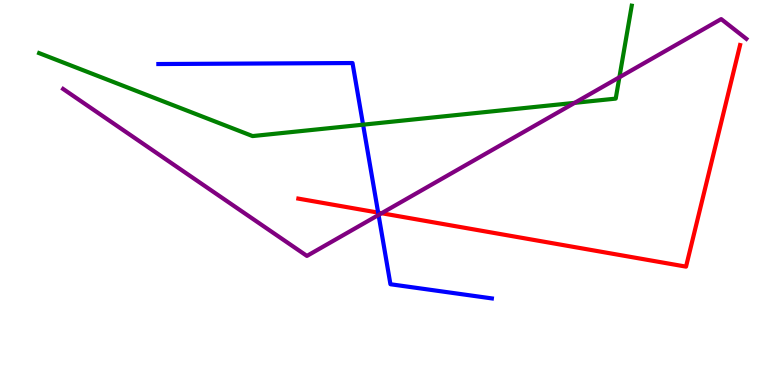[{'lines': ['blue', 'red'], 'intersections': [{'x': 4.88, 'y': 4.48}]}, {'lines': ['green', 'red'], 'intersections': []}, {'lines': ['purple', 'red'], 'intersections': [{'x': 4.92, 'y': 4.46}]}, {'lines': ['blue', 'green'], 'intersections': [{'x': 4.68, 'y': 6.76}]}, {'lines': ['blue', 'purple'], 'intersections': [{'x': 4.88, 'y': 4.42}]}, {'lines': ['green', 'purple'], 'intersections': [{'x': 7.41, 'y': 7.33}, {'x': 7.99, 'y': 7.99}]}]